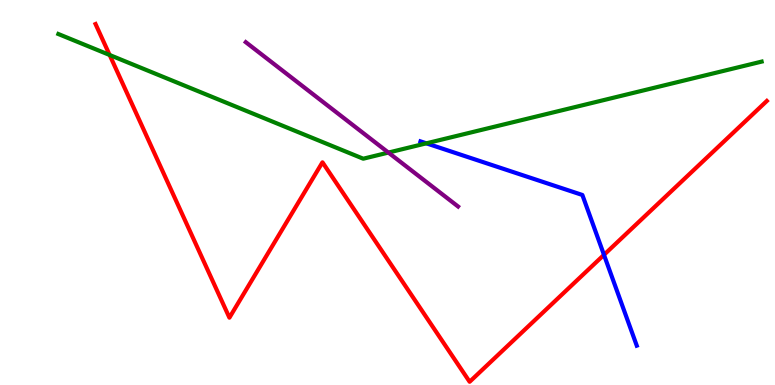[{'lines': ['blue', 'red'], 'intersections': [{'x': 7.79, 'y': 3.38}]}, {'lines': ['green', 'red'], 'intersections': [{'x': 1.41, 'y': 8.57}]}, {'lines': ['purple', 'red'], 'intersections': []}, {'lines': ['blue', 'green'], 'intersections': [{'x': 5.5, 'y': 6.28}]}, {'lines': ['blue', 'purple'], 'intersections': []}, {'lines': ['green', 'purple'], 'intersections': [{'x': 5.01, 'y': 6.04}]}]